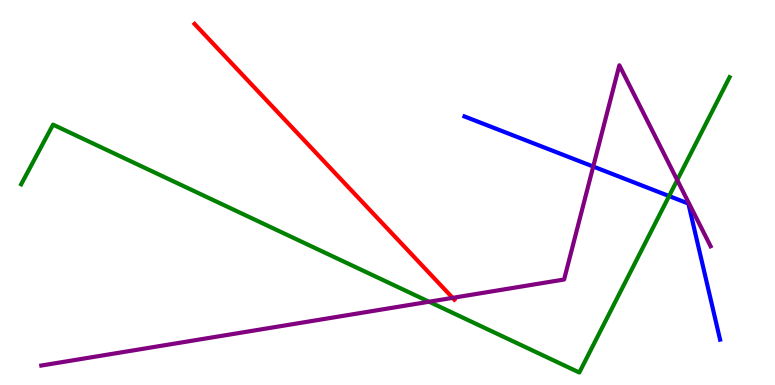[{'lines': ['blue', 'red'], 'intersections': []}, {'lines': ['green', 'red'], 'intersections': []}, {'lines': ['purple', 'red'], 'intersections': [{'x': 5.84, 'y': 2.26}]}, {'lines': ['blue', 'green'], 'intersections': [{'x': 8.63, 'y': 4.91}]}, {'lines': ['blue', 'purple'], 'intersections': [{'x': 7.65, 'y': 5.67}]}, {'lines': ['green', 'purple'], 'intersections': [{'x': 5.54, 'y': 2.16}, {'x': 8.74, 'y': 5.32}]}]